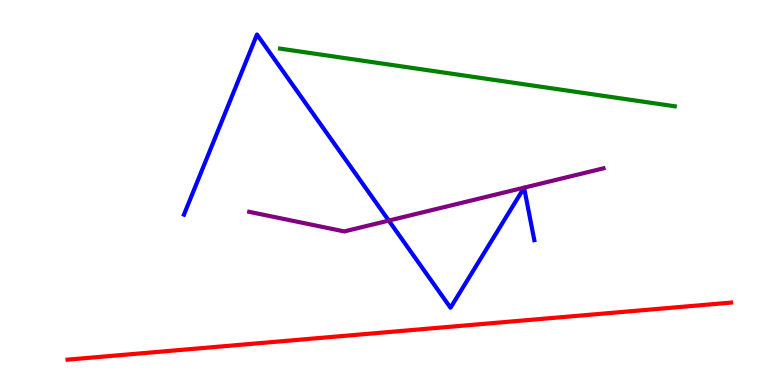[{'lines': ['blue', 'red'], 'intersections': []}, {'lines': ['green', 'red'], 'intersections': []}, {'lines': ['purple', 'red'], 'intersections': []}, {'lines': ['blue', 'green'], 'intersections': []}, {'lines': ['blue', 'purple'], 'intersections': [{'x': 5.02, 'y': 4.27}]}, {'lines': ['green', 'purple'], 'intersections': []}]